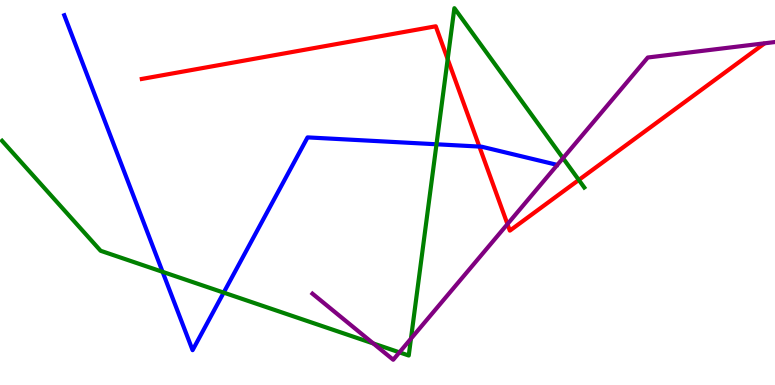[{'lines': ['blue', 'red'], 'intersections': [{'x': 6.19, 'y': 6.19}]}, {'lines': ['green', 'red'], 'intersections': [{'x': 5.78, 'y': 8.46}, {'x': 7.47, 'y': 5.33}]}, {'lines': ['purple', 'red'], 'intersections': [{'x': 6.55, 'y': 4.18}]}, {'lines': ['blue', 'green'], 'intersections': [{'x': 2.1, 'y': 2.94}, {'x': 2.89, 'y': 2.4}, {'x': 5.63, 'y': 6.25}]}, {'lines': ['blue', 'purple'], 'intersections': []}, {'lines': ['green', 'purple'], 'intersections': [{'x': 4.82, 'y': 1.08}, {'x': 5.15, 'y': 0.848}, {'x': 5.3, 'y': 1.2}, {'x': 7.26, 'y': 5.89}]}]